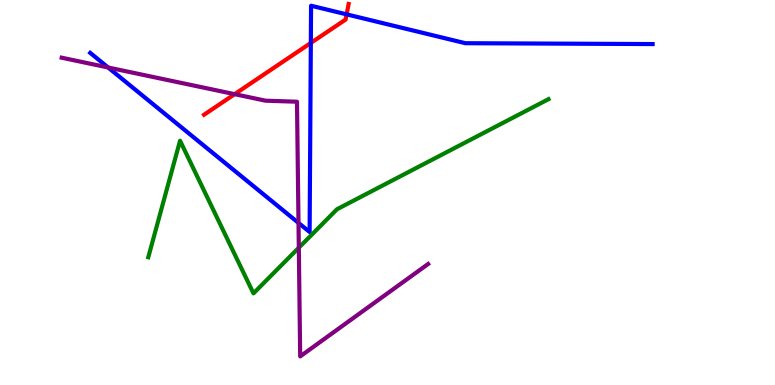[{'lines': ['blue', 'red'], 'intersections': [{'x': 4.01, 'y': 8.88}, {'x': 4.47, 'y': 9.63}]}, {'lines': ['green', 'red'], 'intersections': []}, {'lines': ['purple', 'red'], 'intersections': [{'x': 3.03, 'y': 7.55}]}, {'lines': ['blue', 'green'], 'intersections': []}, {'lines': ['blue', 'purple'], 'intersections': [{'x': 1.4, 'y': 8.25}, {'x': 3.85, 'y': 4.21}]}, {'lines': ['green', 'purple'], 'intersections': [{'x': 3.86, 'y': 3.57}]}]